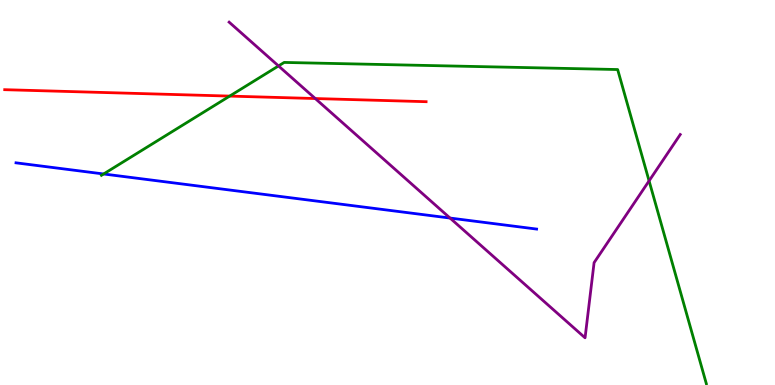[{'lines': ['blue', 'red'], 'intersections': []}, {'lines': ['green', 'red'], 'intersections': [{'x': 2.96, 'y': 7.5}]}, {'lines': ['purple', 'red'], 'intersections': [{'x': 4.07, 'y': 7.44}]}, {'lines': ['blue', 'green'], 'intersections': [{'x': 1.34, 'y': 5.48}]}, {'lines': ['blue', 'purple'], 'intersections': [{'x': 5.81, 'y': 4.34}]}, {'lines': ['green', 'purple'], 'intersections': [{'x': 3.59, 'y': 8.29}, {'x': 8.38, 'y': 5.3}]}]